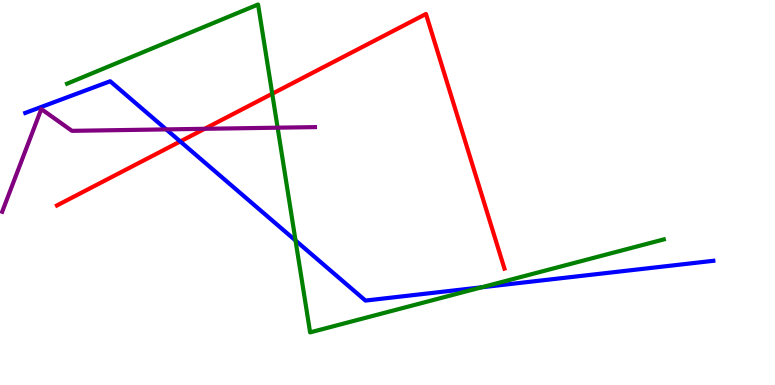[{'lines': ['blue', 'red'], 'intersections': [{'x': 2.33, 'y': 6.33}]}, {'lines': ['green', 'red'], 'intersections': [{'x': 3.51, 'y': 7.57}]}, {'lines': ['purple', 'red'], 'intersections': [{'x': 2.64, 'y': 6.65}]}, {'lines': ['blue', 'green'], 'intersections': [{'x': 3.81, 'y': 3.75}, {'x': 6.22, 'y': 2.54}]}, {'lines': ['blue', 'purple'], 'intersections': [{'x': 2.14, 'y': 6.64}]}, {'lines': ['green', 'purple'], 'intersections': [{'x': 3.58, 'y': 6.68}]}]